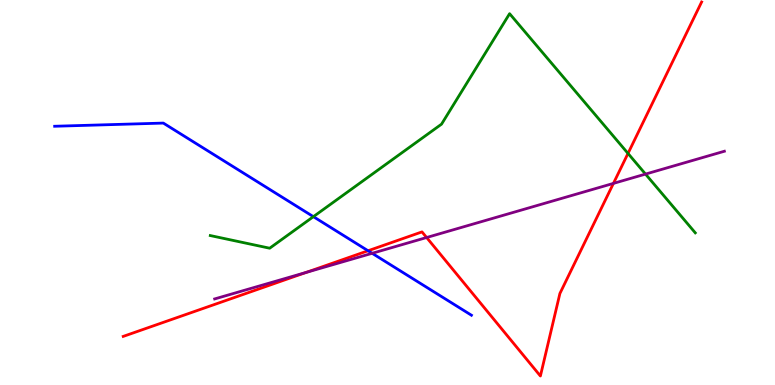[{'lines': ['blue', 'red'], 'intersections': [{'x': 4.75, 'y': 3.49}]}, {'lines': ['green', 'red'], 'intersections': [{'x': 8.1, 'y': 6.01}]}, {'lines': ['purple', 'red'], 'intersections': [{'x': 3.95, 'y': 2.92}, {'x': 5.5, 'y': 3.83}, {'x': 7.92, 'y': 5.24}]}, {'lines': ['blue', 'green'], 'intersections': [{'x': 4.04, 'y': 4.37}]}, {'lines': ['blue', 'purple'], 'intersections': [{'x': 4.8, 'y': 3.42}]}, {'lines': ['green', 'purple'], 'intersections': [{'x': 8.33, 'y': 5.48}]}]